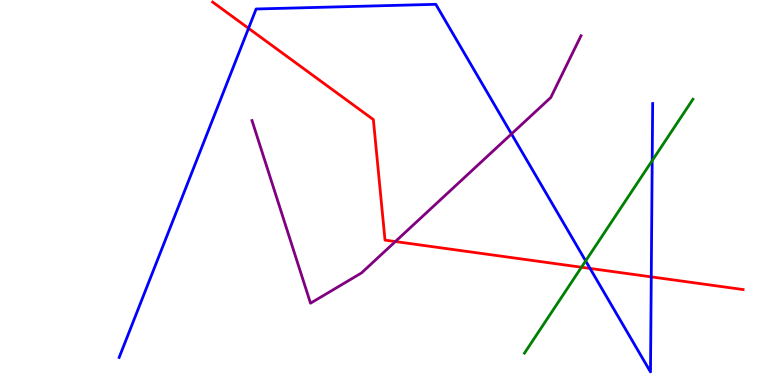[{'lines': ['blue', 'red'], 'intersections': [{'x': 3.21, 'y': 9.26}, {'x': 7.61, 'y': 3.03}, {'x': 8.4, 'y': 2.81}]}, {'lines': ['green', 'red'], 'intersections': [{'x': 7.5, 'y': 3.06}]}, {'lines': ['purple', 'red'], 'intersections': [{'x': 5.1, 'y': 3.73}]}, {'lines': ['blue', 'green'], 'intersections': [{'x': 7.56, 'y': 3.22}, {'x': 8.42, 'y': 5.83}]}, {'lines': ['blue', 'purple'], 'intersections': [{'x': 6.6, 'y': 6.52}]}, {'lines': ['green', 'purple'], 'intersections': []}]